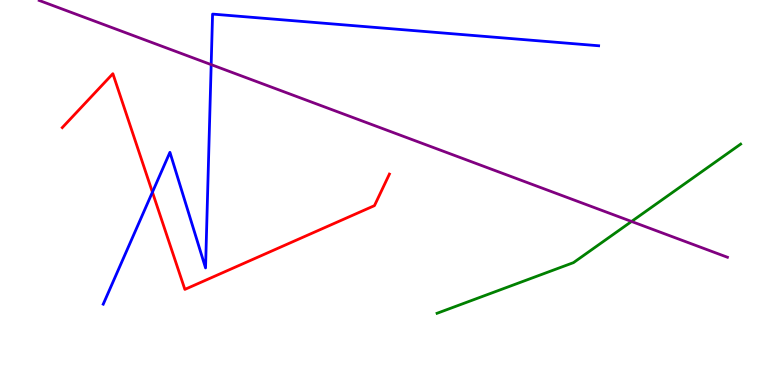[{'lines': ['blue', 'red'], 'intersections': [{'x': 1.97, 'y': 5.01}]}, {'lines': ['green', 'red'], 'intersections': []}, {'lines': ['purple', 'red'], 'intersections': []}, {'lines': ['blue', 'green'], 'intersections': []}, {'lines': ['blue', 'purple'], 'intersections': [{'x': 2.72, 'y': 8.32}]}, {'lines': ['green', 'purple'], 'intersections': [{'x': 8.15, 'y': 4.25}]}]